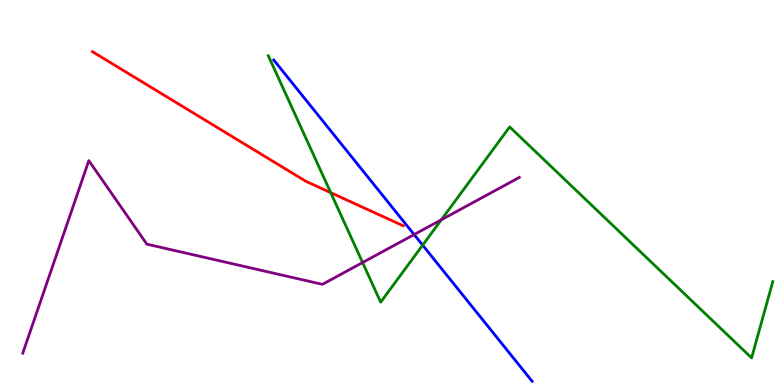[{'lines': ['blue', 'red'], 'intersections': []}, {'lines': ['green', 'red'], 'intersections': [{'x': 4.27, 'y': 5.0}]}, {'lines': ['purple', 'red'], 'intersections': []}, {'lines': ['blue', 'green'], 'intersections': [{'x': 5.45, 'y': 3.63}]}, {'lines': ['blue', 'purple'], 'intersections': [{'x': 5.34, 'y': 3.91}]}, {'lines': ['green', 'purple'], 'intersections': [{'x': 4.68, 'y': 3.18}, {'x': 5.69, 'y': 4.29}]}]